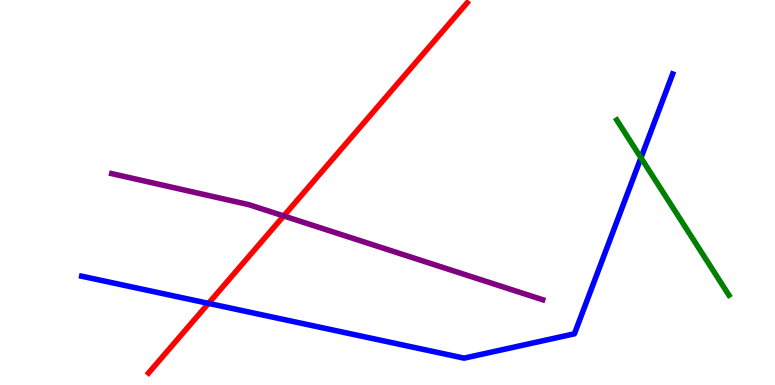[{'lines': ['blue', 'red'], 'intersections': [{'x': 2.69, 'y': 2.12}]}, {'lines': ['green', 'red'], 'intersections': []}, {'lines': ['purple', 'red'], 'intersections': [{'x': 3.66, 'y': 4.39}]}, {'lines': ['blue', 'green'], 'intersections': [{'x': 8.27, 'y': 5.9}]}, {'lines': ['blue', 'purple'], 'intersections': []}, {'lines': ['green', 'purple'], 'intersections': []}]